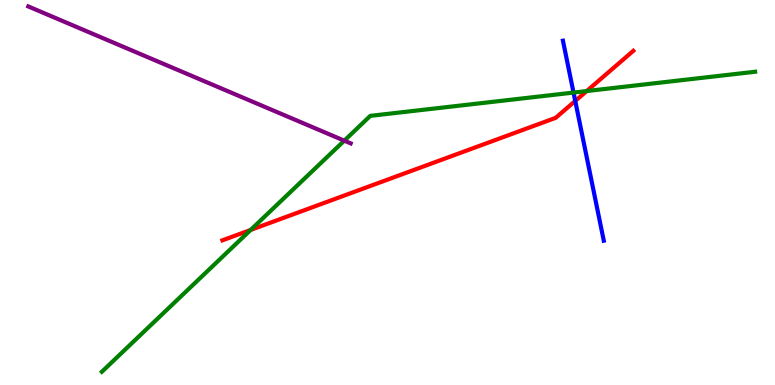[{'lines': ['blue', 'red'], 'intersections': [{'x': 7.42, 'y': 7.38}]}, {'lines': ['green', 'red'], 'intersections': [{'x': 3.23, 'y': 4.03}, {'x': 7.57, 'y': 7.63}]}, {'lines': ['purple', 'red'], 'intersections': []}, {'lines': ['blue', 'green'], 'intersections': [{'x': 7.4, 'y': 7.6}]}, {'lines': ['blue', 'purple'], 'intersections': []}, {'lines': ['green', 'purple'], 'intersections': [{'x': 4.44, 'y': 6.35}]}]